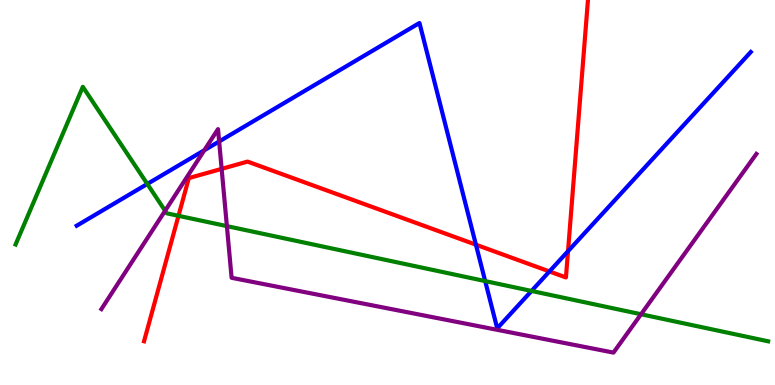[{'lines': ['blue', 'red'], 'intersections': [{'x': 6.14, 'y': 3.64}, {'x': 7.09, 'y': 2.95}, {'x': 7.33, 'y': 3.48}]}, {'lines': ['green', 'red'], 'intersections': [{'x': 2.3, 'y': 4.39}]}, {'lines': ['purple', 'red'], 'intersections': [{'x': 2.86, 'y': 5.61}]}, {'lines': ['blue', 'green'], 'intersections': [{'x': 1.9, 'y': 5.22}, {'x': 6.26, 'y': 2.7}, {'x': 6.86, 'y': 2.44}]}, {'lines': ['blue', 'purple'], 'intersections': [{'x': 2.64, 'y': 6.1}, {'x': 2.83, 'y': 6.33}]}, {'lines': ['green', 'purple'], 'intersections': [{'x': 2.13, 'y': 4.53}, {'x': 2.93, 'y': 4.13}, {'x': 8.27, 'y': 1.84}]}]